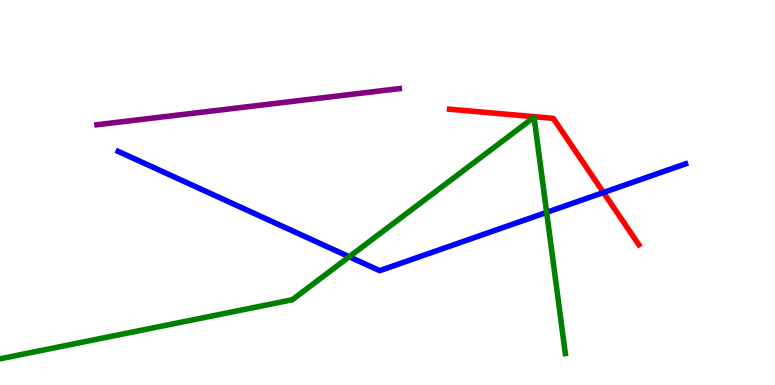[{'lines': ['blue', 'red'], 'intersections': [{'x': 7.79, 'y': 5.0}]}, {'lines': ['green', 'red'], 'intersections': []}, {'lines': ['purple', 'red'], 'intersections': []}, {'lines': ['blue', 'green'], 'intersections': [{'x': 4.51, 'y': 3.33}, {'x': 7.05, 'y': 4.48}]}, {'lines': ['blue', 'purple'], 'intersections': []}, {'lines': ['green', 'purple'], 'intersections': []}]